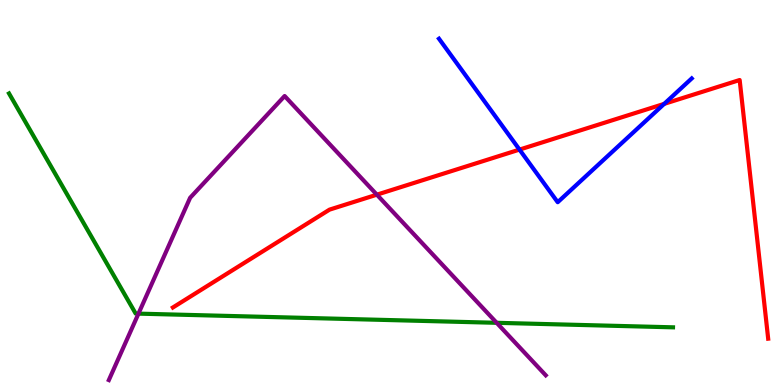[{'lines': ['blue', 'red'], 'intersections': [{'x': 6.7, 'y': 6.11}, {'x': 8.57, 'y': 7.3}]}, {'lines': ['green', 'red'], 'intersections': []}, {'lines': ['purple', 'red'], 'intersections': [{'x': 4.86, 'y': 4.94}]}, {'lines': ['blue', 'green'], 'intersections': []}, {'lines': ['blue', 'purple'], 'intersections': []}, {'lines': ['green', 'purple'], 'intersections': [{'x': 1.79, 'y': 1.85}, {'x': 6.41, 'y': 1.62}]}]